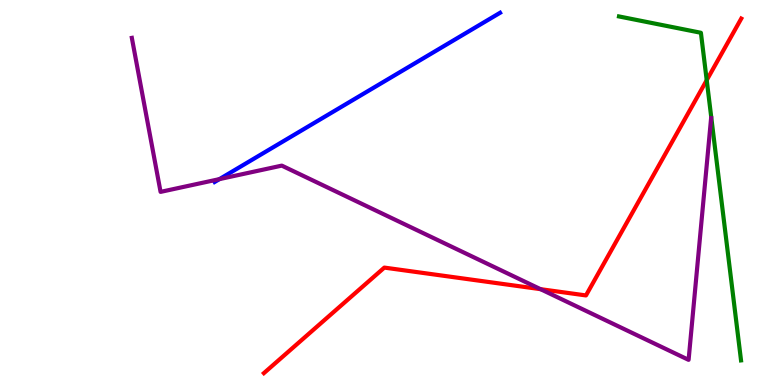[{'lines': ['blue', 'red'], 'intersections': []}, {'lines': ['green', 'red'], 'intersections': [{'x': 9.12, 'y': 7.92}]}, {'lines': ['purple', 'red'], 'intersections': [{'x': 6.97, 'y': 2.49}]}, {'lines': ['blue', 'green'], 'intersections': []}, {'lines': ['blue', 'purple'], 'intersections': [{'x': 2.83, 'y': 5.35}]}, {'lines': ['green', 'purple'], 'intersections': []}]